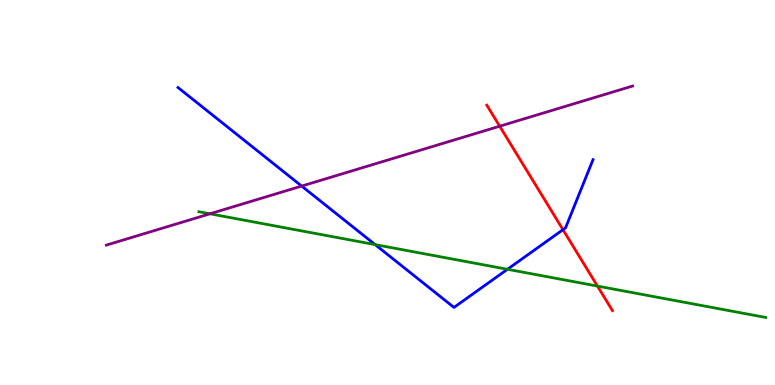[{'lines': ['blue', 'red'], 'intersections': [{'x': 7.26, 'y': 4.03}]}, {'lines': ['green', 'red'], 'intersections': [{'x': 7.71, 'y': 2.57}]}, {'lines': ['purple', 'red'], 'intersections': [{'x': 6.45, 'y': 6.72}]}, {'lines': ['blue', 'green'], 'intersections': [{'x': 4.84, 'y': 3.65}, {'x': 6.55, 'y': 3.01}]}, {'lines': ['blue', 'purple'], 'intersections': [{'x': 3.89, 'y': 5.17}]}, {'lines': ['green', 'purple'], 'intersections': [{'x': 2.71, 'y': 4.45}]}]